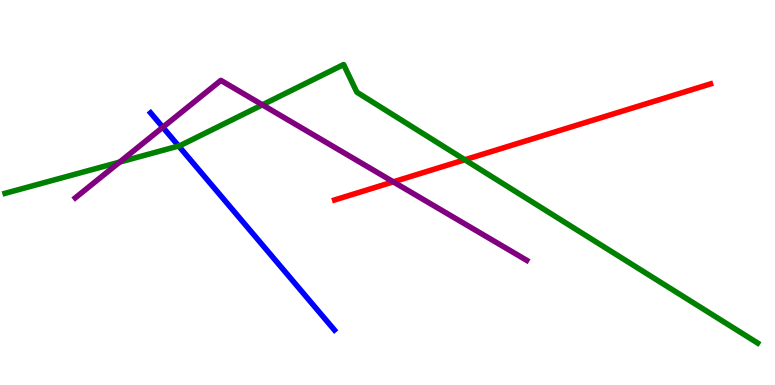[{'lines': ['blue', 'red'], 'intersections': []}, {'lines': ['green', 'red'], 'intersections': [{'x': 6.0, 'y': 5.85}]}, {'lines': ['purple', 'red'], 'intersections': [{'x': 5.07, 'y': 5.28}]}, {'lines': ['blue', 'green'], 'intersections': [{'x': 2.31, 'y': 6.21}]}, {'lines': ['blue', 'purple'], 'intersections': [{'x': 2.1, 'y': 6.69}]}, {'lines': ['green', 'purple'], 'intersections': [{'x': 1.54, 'y': 5.79}, {'x': 3.39, 'y': 7.28}]}]